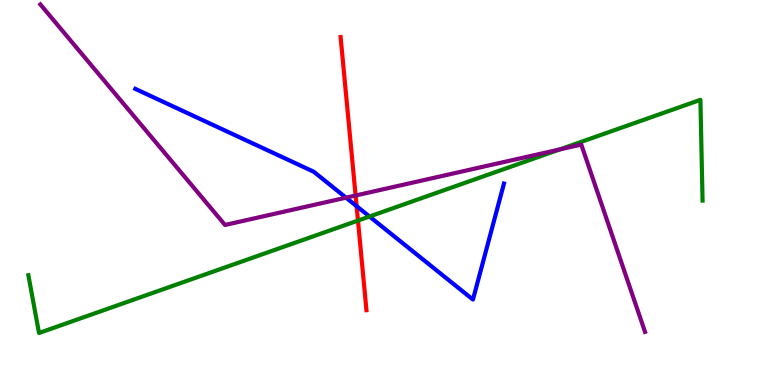[{'lines': ['blue', 'red'], 'intersections': [{'x': 4.6, 'y': 4.65}]}, {'lines': ['green', 'red'], 'intersections': [{'x': 4.62, 'y': 4.27}]}, {'lines': ['purple', 'red'], 'intersections': [{'x': 4.59, 'y': 4.92}]}, {'lines': ['blue', 'green'], 'intersections': [{'x': 4.77, 'y': 4.38}]}, {'lines': ['blue', 'purple'], 'intersections': [{'x': 4.46, 'y': 4.87}]}, {'lines': ['green', 'purple'], 'intersections': [{'x': 7.22, 'y': 6.12}]}]